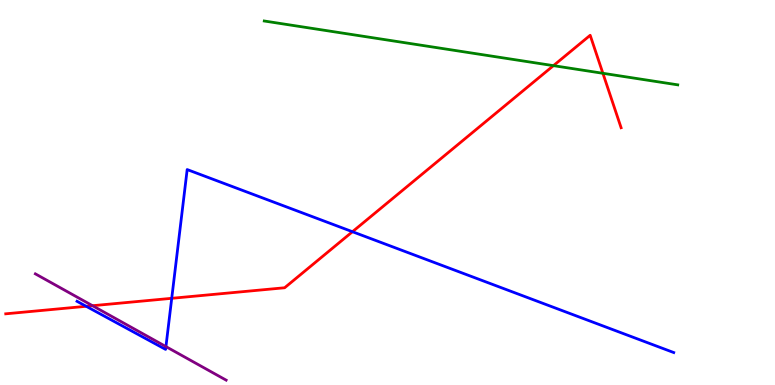[{'lines': ['blue', 'red'], 'intersections': [{'x': 1.11, 'y': 2.04}, {'x': 2.22, 'y': 2.25}, {'x': 4.55, 'y': 3.98}]}, {'lines': ['green', 'red'], 'intersections': [{'x': 7.14, 'y': 8.29}, {'x': 7.78, 'y': 8.1}]}, {'lines': ['purple', 'red'], 'intersections': [{'x': 1.19, 'y': 2.06}]}, {'lines': ['blue', 'green'], 'intersections': []}, {'lines': ['blue', 'purple'], 'intersections': [{'x': 2.14, 'y': 0.997}]}, {'lines': ['green', 'purple'], 'intersections': []}]